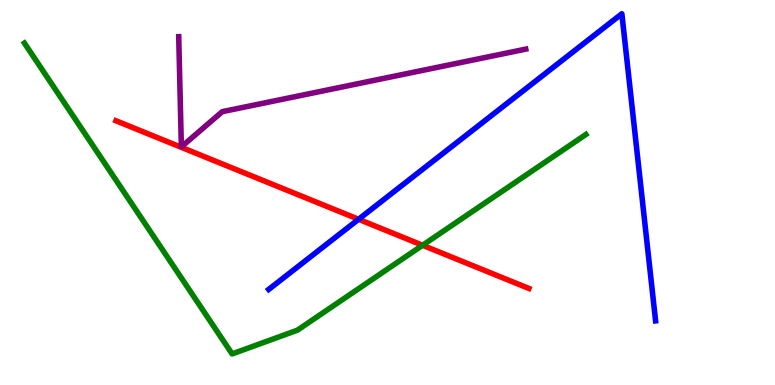[{'lines': ['blue', 'red'], 'intersections': [{'x': 4.63, 'y': 4.3}]}, {'lines': ['green', 'red'], 'intersections': [{'x': 5.45, 'y': 3.63}]}, {'lines': ['purple', 'red'], 'intersections': []}, {'lines': ['blue', 'green'], 'intersections': []}, {'lines': ['blue', 'purple'], 'intersections': []}, {'lines': ['green', 'purple'], 'intersections': []}]